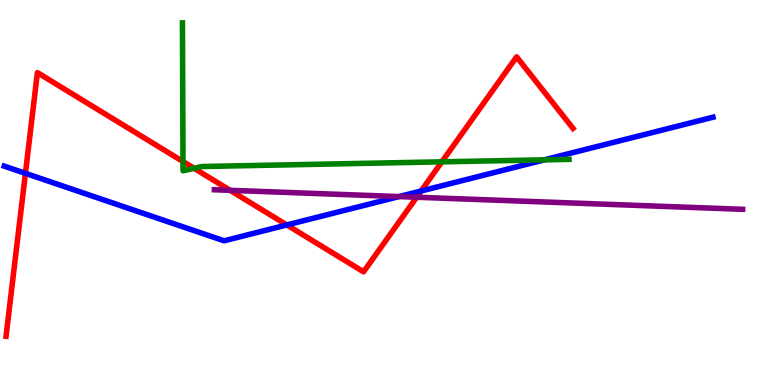[{'lines': ['blue', 'red'], 'intersections': [{'x': 0.328, 'y': 5.5}, {'x': 3.7, 'y': 4.16}, {'x': 5.43, 'y': 5.04}]}, {'lines': ['green', 'red'], 'intersections': [{'x': 2.36, 'y': 5.8}, {'x': 2.5, 'y': 5.63}, {'x': 5.7, 'y': 5.8}]}, {'lines': ['purple', 'red'], 'intersections': [{'x': 2.97, 'y': 5.06}, {'x': 5.38, 'y': 4.88}]}, {'lines': ['blue', 'green'], 'intersections': [{'x': 7.02, 'y': 5.85}]}, {'lines': ['blue', 'purple'], 'intersections': [{'x': 5.15, 'y': 4.89}]}, {'lines': ['green', 'purple'], 'intersections': []}]